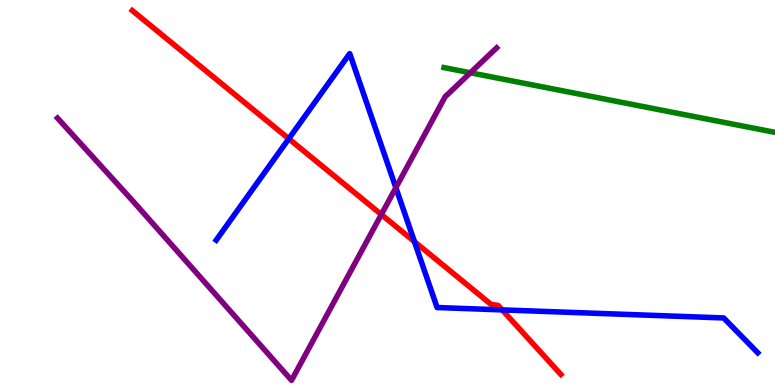[{'lines': ['blue', 'red'], 'intersections': [{'x': 3.73, 'y': 6.4}, {'x': 5.35, 'y': 3.72}, {'x': 6.48, 'y': 1.95}]}, {'lines': ['green', 'red'], 'intersections': []}, {'lines': ['purple', 'red'], 'intersections': [{'x': 4.92, 'y': 4.43}]}, {'lines': ['blue', 'green'], 'intersections': []}, {'lines': ['blue', 'purple'], 'intersections': [{'x': 5.11, 'y': 5.13}]}, {'lines': ['green', 'purple'], 'intersections': [{'x': 6.07, 'y': 8.11}]}]